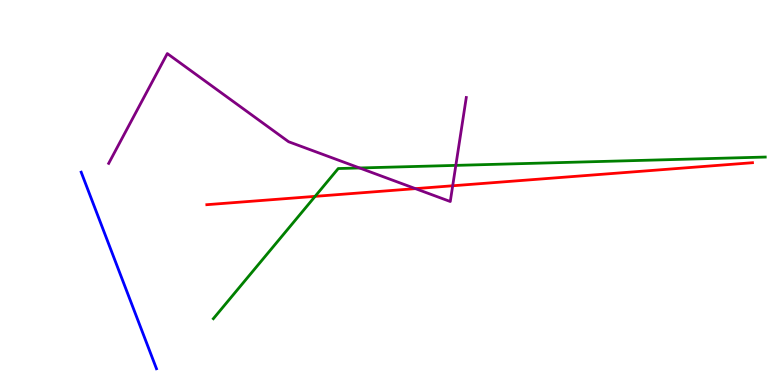[{'lines': ['blue', 'red'], 'intersections': []}, {'lines': ['green', 'red'], 'intersections': [{'x': 4.07, 'y': 4.9}]}, {'lines': ['purple', 'red'], 'intersections': [{'x': 5.36, 'y': 5.1}, {'x': 5.84, 'y': 5.17}]}, {'lines': ['blue', 'green'], 'intersections': []}, {'lines': ['blue', 'purple'], 'intersections': []}, {'lines': ['green', 'purple'], 'intersections': [{'x': 4.64, 'y': 5.64}, {'x': 5.88, 'y': 5.7}]}]